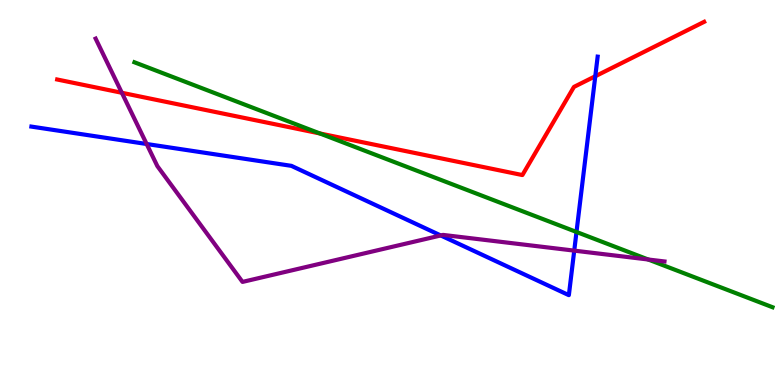[{'lines': ['blue', 'red'], 'intersections': [{'x': 7.68, 'y': 8.02}]}, {'lines': ['green', 'red'], 'intersections': [{'x': 4.13, 'y': 6.53}]}, {'lines': ['purple', 'red'], 'intersections': [{'x': 1.57, 'y': 7.59}]}, {'lines': ['blue', 'green'], 'intersections': [{'x': 7.44, 'y': 3.97}]}, {'lines': ['blue', 'purple'], 'intersections': [{'x': 1.89, 'y': 6.26}, {'x': 5.69, 'y': 3.88}, {'x': 7.41, 'y': 3.49}]}, {'lines': ['green', 'purple'], 'intersections': [{'x': 8.36, 'y': 3.26}]}]